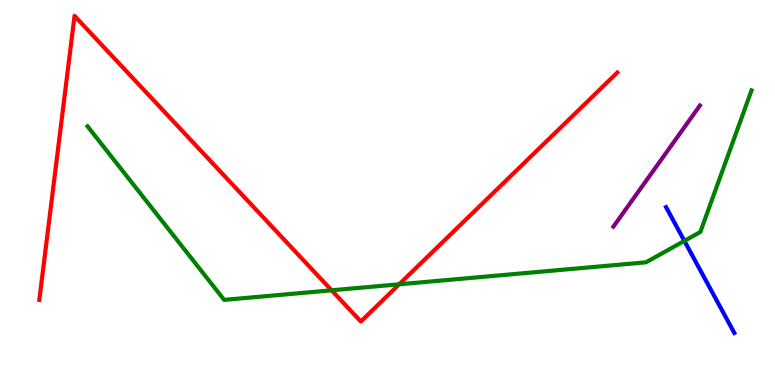[{'lines': ['blue', 'red'], 'intersections': []}, {'lines': ['green', 'red'], 'intersections': [{'x': 4.28, 'y': 2.46}, {'x': 5.15, 'y': 2.62}]}, {'lines': ['purple', 'red'], 'intersections': []}, {'lines': ['blue', 'green'], 'intersections': [{'x': 8.83, 'y': 3.74}]}, {'lines': ['blue', 'purple'], 'intersections': []}, {'lines': ['green', 'purple'], 'intersections': []}]